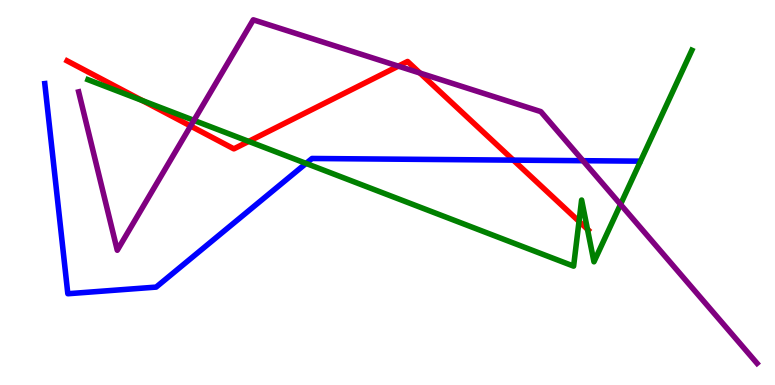[{'lines': ['blue', 'red'], 'intersections': [{'x': 6.62, 'y': 5.84}]}, {'lines': ['green', 'red'], 'intersections': [{'x': 1.84, 'y': 7.39}, {'x': 3.21, 'y': 6.33}, {'x': 7.47, 'y': 4.25}, {'x': 7.58, 'y': 4.05}]}, {'lines': ['purple', 'red'], 'intersections': [{'x': 2.46, 'y': 6.73}, {'x': 5.14, 'y': 8.28}, {'x': 5.42, 'y': 8.1}]}, {'lines': ['blue', 'green'], 'intersections': [{'x': 3.95, 'y': 5.76}]}, {'lines': ['blue', 'purple'], 'intersections': [{'x': 7.52, 'y': 5.83}]}, {'lines': ['green', 'purple'], 'intersections': [{'x': 2.5, 'y': 6.87}, {'x': 8.01, 'y': 4.69}]}]